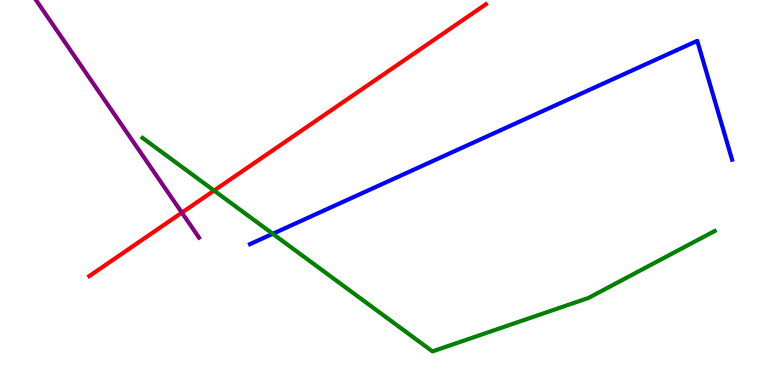[{'lines': ['blue', 'red'], 'intersections': []}, {'lines': ['green', 'red'], 'intersections': [{'x': 2.76, 'y': 5.05}]}, {'lines': ['purple', 'red'], 'intersections': [{'x': 2.35, 'y': 4.48}]}, {'lines': ['blue', 'green'], 'intersections': [{'x': 3.52, 'y': 3.93}]}, {'lines': ['blue', 'purple'], 'intersections': []}, {'lines': ['green', 'purple'], 'intersections': []}]